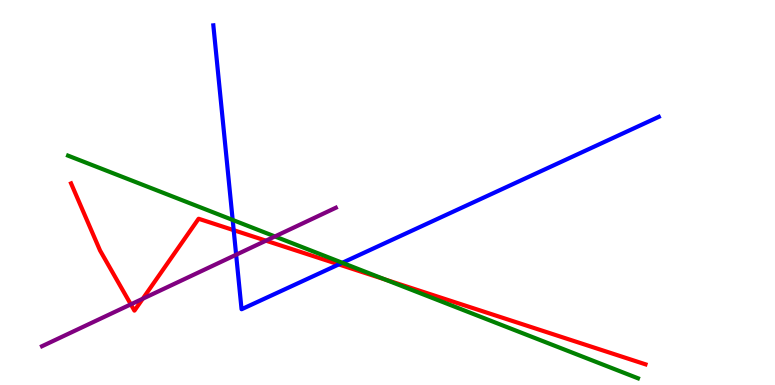[{'lines': ['blue', 'red'], 'intersections': [{'x': 3.02, 'y': 4.02}, {'x': 4.37, 'y': 3.13}]}, {'lines': ['green', 'red'], 'intersections': [{'x': 4.97, 'y': 2.74}]}, {'lines': ['purple', 'red'], 'intersections': [{'x': 1.69, 'y': 2.09}, {'x': 1.84, 'y': 2.24}, {'x': 3.43, 'y': 3.75}]}, {'lines': ['blue', 'green'], 'intersections': [{'x': 3.0, 'y': 4.29}, {'x': 4.42, 'y': 3.17}]}, {'lines': ['blue', 'purple'], 'intersections': [{'x': 3.05, 'y': 3.38}]}, {'lines': ['green', 'purple'], 'intersections': [{'x': 3.55, 'y': 3.86}]}]